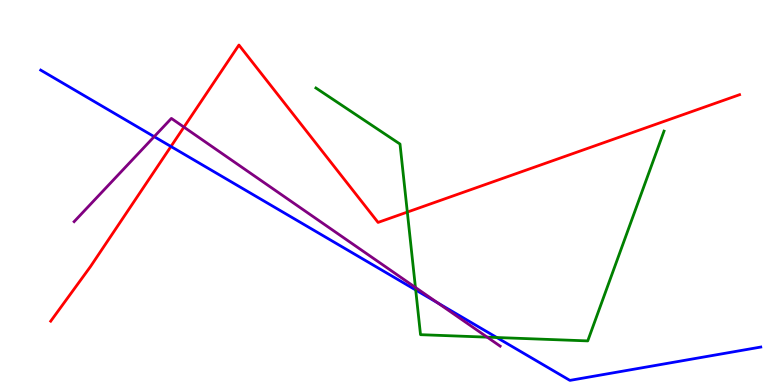[{'lines': ['blue', 'red'], 'intersections': [{'x': 2.21, 'y': 6.2}]}, {'lines': ['green', 'red'], 'intersections': [{'x': 5.26, 'y': 4.49}]}, {'lines': ['purple', 'red'], 'intersections': [{'x': 2.37, 'y': 6.7}]}, {'lines': ['blue', 'green'], 'intersections': [{'x': 5.36, 'y': 2.47}, {'x': 6.41, 'y': 1.23}]}, {'lines': ['blue', 'purple'], 'intersections': [{'x': 1.99, 'y': 6.45}, {'x': 5.65, 'y': 2.13}]}, {'lines': ['green', 'purple'], 'intersections': [{'x': 5.36, 'y': 2.53}, {'x': 6.29, 'y': 1.24}]}]